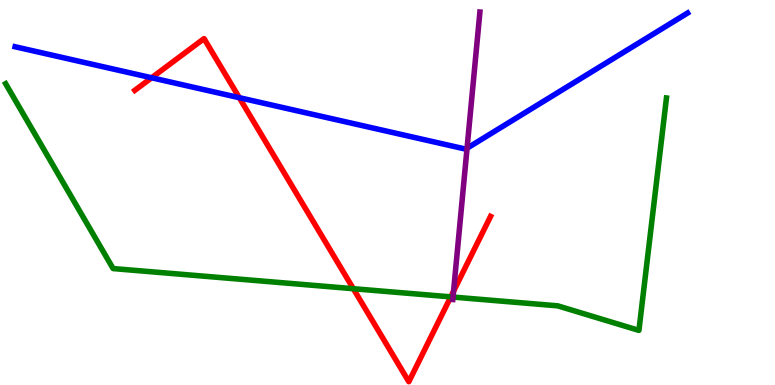[{'lines': ['blue', 'red'], 'intersections': [{'x': 1.96, 'y': 7.98}, {'x': 3.09, 'y': 7.46}]}, {'lines': ['green', 'red'], 'intersections': [{'x': 4.56, 'y': 2.5}, {'x': 5.82, 'y': 2.29}]}, {'lines': ['purple', 'red'], 'intersections': [{'x': 5.85, 'y': 2.44}]}, {'lines': ['blue', 'green'], 'intersections': []}, {'lines': ['blue', 'purple'], 'intersections': [{'x': 6.03, 'y': 6.15}]}, {'lines': ['green', 'purple'], 'intersections': [{'x': 5.85, 'y': 2.28}]}]